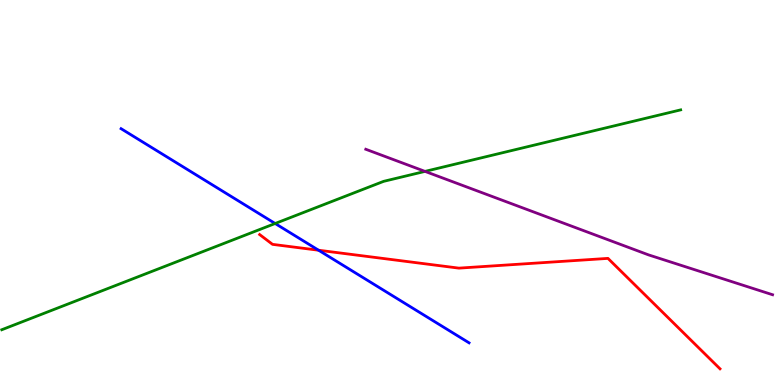[{'lines': ['blue', 'red'], 'intersections': [{'x': 4.11, 'y': 3.5}]}, {'lines': ['green', 'red'], 'intersections': []}, {'lines': ['purple', 'red'], 'intersections': []}, {'lines': ['blue', 'green'], 'intersections': [{'x': 3.55, 'y': 4.19}]}, {'lines': ['blue', 'purple'], 'intersections': []}, {'lines': ['green', 'purple'], 'intersections': [{'x': 5.48, 'y': 5.55}]}]